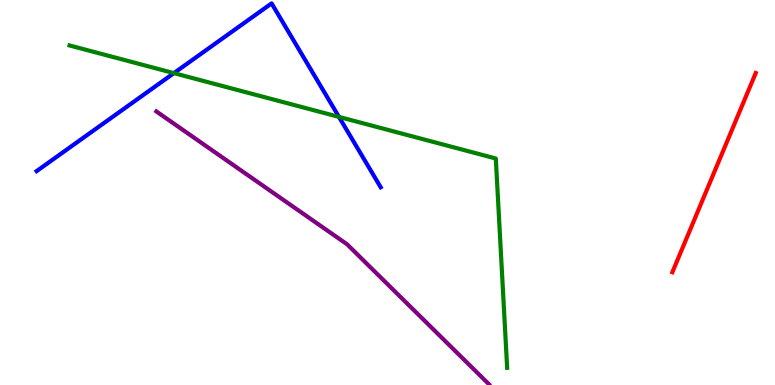[{'lines': ['blue', 'red'], 'intersections': []}, {'lines': ['green', 'red'], 'intersections': []}, {'lines': ['purple', 'red'], 'intersections': []}, {'lines': ['blue', 'green'], 'intersections': [{'x': 2.24, 'y': 8.1}, {'x': 4.37, 'y': 6.96}]}, {'lines': ['blue', 'purple'], 'intersections': []}, {'lines': ['green', 'purple'], 'intersections': []}]